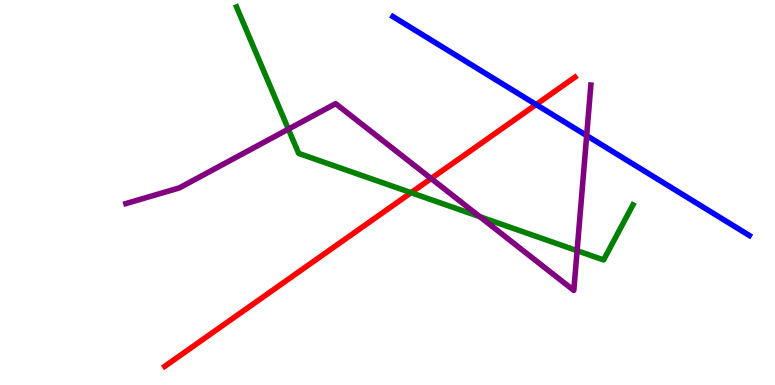[{'lines': ['blue', 'red'], 'intersections': [{'x': 6.92, 'y': 7.28}]}, {'lines': ['green', 'red'], 'intersections': [{'x': 5.3, 'y': 5.0}]}, {'lines': ['purple', 'red'], 'intersections': [{'x': 5.56, 'y': 5.36}]}, {'lines': ['blue', 'green'], 'intersections': []}, {'lines': ['blue', 'purple'], 'intersections': [{'x': 7.57, 'y': 6.48}]}, {'lines': ['green', 'purple'], 'intersections': [{'x': 3.72, 'y': 6.65}, {'x': 6.19, 'y': 4.37}, {'x': 7.45, 'y': 3.49}]}]